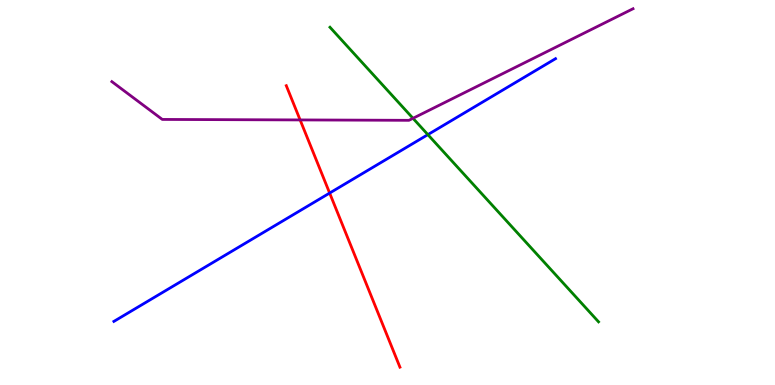[{'lines': ['blue', 'red'], 'intersections': [{'x': 4.25, 'y': 4.99}]}, {'lines': ['green', 'red'], 'intersections': []}, {'lines': ['purple', 'red'], 'intersections': [{'x': 3.87, 'y': 6.88}]}, {'lines': ['blue', 'green'], 'intersections': [{'x': 5.52, 'y': 6.5}]}, {'lines': ['blue', 'purple'], 'intersections': []}, {'lines': ['green', 'purple'], 'intersections': [{'x': 5.33, 'y': 6.93}]}]